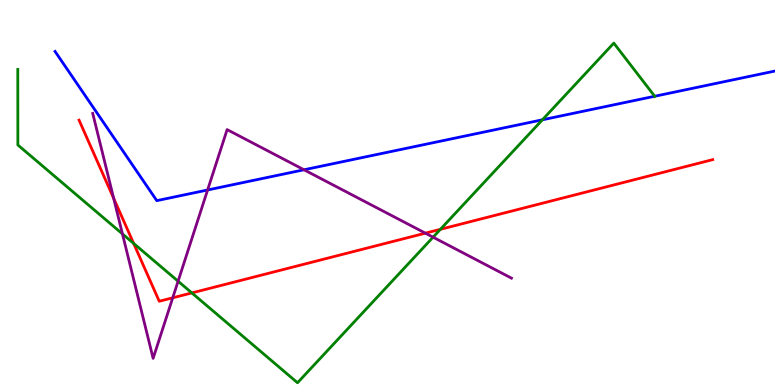[{'lines': ['blue', 'red'], 'intersections': []}, {'lines': ['green', 'red'], 'intersections': [{'x': 1.72, 'y': 3.68}, {'x': 2.48, 'y': 2.39}, {'x': 5.68, 'y': 4.04}]}, {'lines': ['purple', 'red'], 'intersections': [{'x': 1.47, 'y': 4.85}, {'x': 2.23, 'y': 2.26}, {'x': 5.49, 'y': 3.94}]}, {'lines': ['blue', 'green'], 'intersections': [{'x': 7.0, 'y': 6.89}, {'x': 8.45, 'y': 7.5}]}, {'lines': ['blue', 'purple'], 'intersections': [{'x': 2.68, 'y': 5.07}, {'x': 3.92, 'y': 5.59}]}, {'lines': ['green', 'purple'], 'intersections': [{'x': 1.58, 'y': 3.92}, {'x': 2.3, 'y': 2.7}, {'x': 5.59, 'y': 3.84}]}]